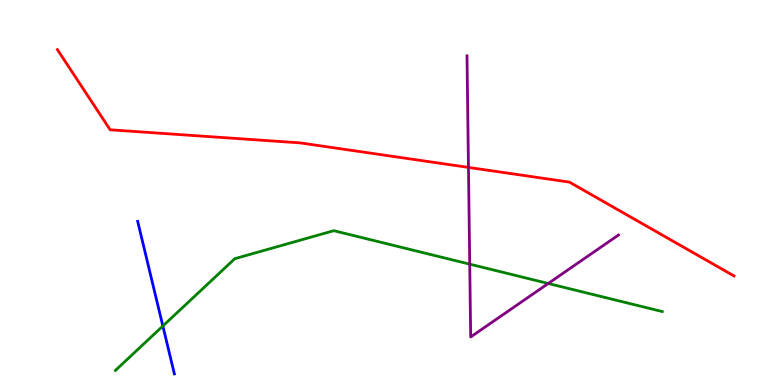[{'lines': ['blue', 'red'], 'intersections': []}, {'lines': ['green', 'red'], 'intersections': []}, {'lines': ['purple', 'red'], 'intersections': [{'x': 6.04, 'y': 5.65}]}, {'lines': ['blue', 'green'], 'intersections': [{'x': 2.1, 'y': 1.53}]}, {'lines': ['blue', 'purple'], 'intersections': []}, {'lines': ['green', 'purple'], 'intersections': [{'x': 6.06, 'y': 3.14}, {'x': 7.07, 'y': 2.64}]}]